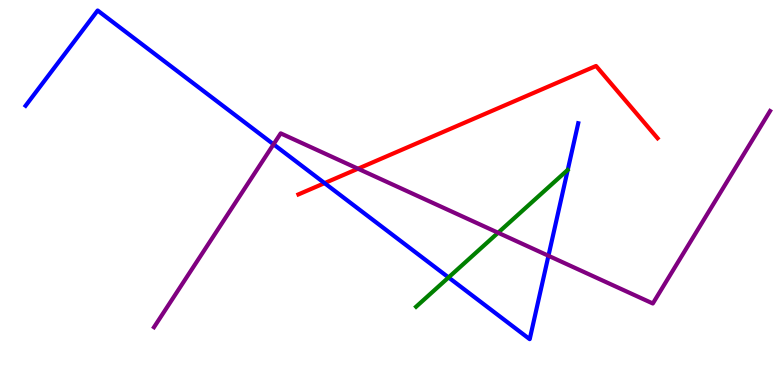[{'lines': ['blue', 'red'], 'intersections': [{'x': 4.19, 'y': 5.24}]}, {'lines': ['green', 'red'], 'intersections': []}, {'lines': ['purple', 'red'], 'intersections': [{'x': 4.62, 'y': 5.62}]}, {'lines': ['blue', 'green'], 'intersections': [{'x': 5.79, 'y': 2.79}]}, {'lines': ['blue', 'purple'], 'intersections': [{'x': 3.53, 'y': 6.25}, {'x': 7.08, 'y': 3.36}]}, {'lines': ['green', 'purple'], 'intersections': [{'x': 6.43, 'y': 3.95}]}]